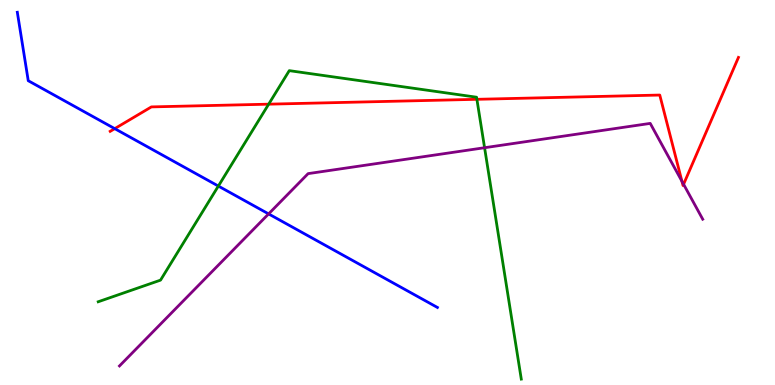[{'lines': ['blue', 'red'], 'intersections': [{'x': 1.48, 'y': 6.66}]}, {'lines': ['green', 'red'], 'intersections': [{'x': 3.47, 'y': 7.29}, {'x': 6.15, 'y': 7.42}]}, {'lines': ['purple', 'red'], 'intersections': [{'x': 8.8, 'y': 5.29}, {'x': 8.82, 'y': 5.21}]}, {'lines': ['blue', 'green'], 'intersections': [{'x': 2.82, 'y': 5.17}]}, {'lines': ['blue', 'purple'], 'intersections': [{'x': 3.47, 'y': 4.44}]}, {'lines': ['green', 'purple'], 'intersections': [{'x': 6.25, 'y': 6.16}]}]